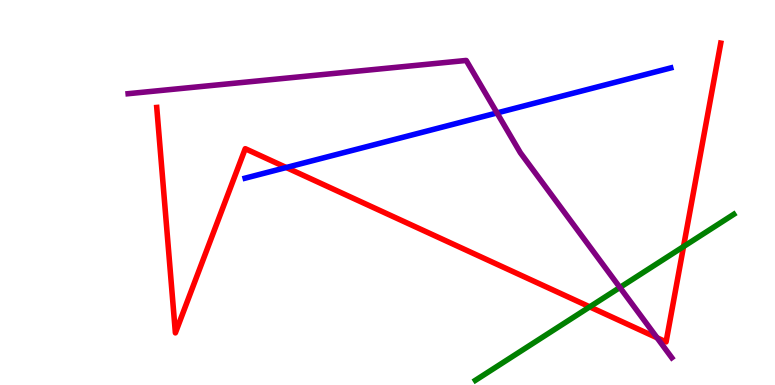[{'lines': ['blue', 'red'], 'intersections': [{'x': 3.69, 'y': 5.65}]}, {'lines': ['green', 'red'], 'intersections': [{'x': 7.61, 'y': 2.03}, {'x': 8.82, 'y': 3.6}]}, {'lines': ['purple', 'red'], 'intersections': [{'x': 8.48, 'y': 1.23}]}, {'lines': ['blue', 'green'], 'intersections': []}, {'lines': ['blue', 'purple'], 'intersections': [{'x': 6.41, 'y': 7.07}]}, {'lines': ['green', 'purple'], 'intersections': [{'x': 8.0, 'y': 2.53}]}]